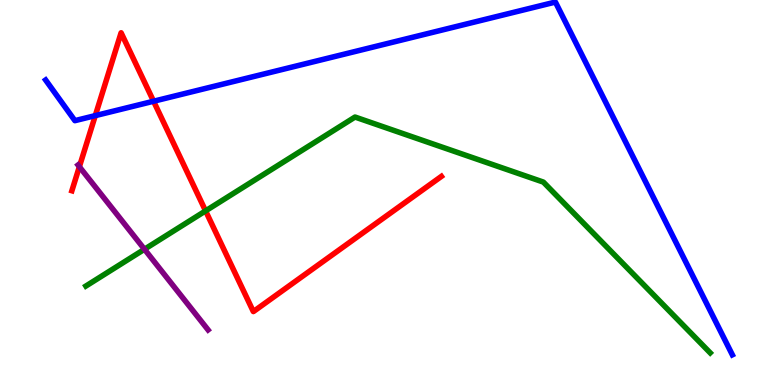[{'lines': ['blue', 'red'], 'intersections': [{'x': 1.23, 'y': 7.0}, {'x': 1.98, 'y': 7.37}]}, {'lines': ['green', 'red'], 'intersections': [{'x': 2.65, 'y': 4.52}]}, {'lines': ['purple', 'red'], 'intersections': [{'x': 1.02, 'y': 5.67}]}, {'lines': ['blue', 'green'], 'intersections': []}, {'lines': ['blue', 'purple'], 'intersections': []}, {'lines': ['green', 'purple'], 'intersections': [{'x': 1.86, 'y': 3.53}]}]